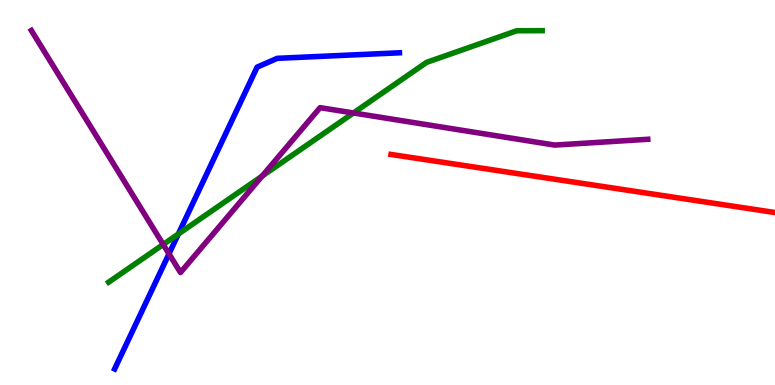[{'lines': ['blue', 'red'], 'intersections': []}, {'lines': ['green', 'red'], 'intersections': []}, {'lines': ['purple', 'red'], 'intersections': []}, {'lines': ['blue', 'green'], 'intersections': [{'x': 2.3, 'y': 3.92}]}, {'lines': ['blue', 'purple'], 'intersections': [{'x': 2.18, 'y': 3.41}]}, {'lines': ['green', 'purple'], 'intersections': [{'x': 2.11, 'y': 3.65}, {'x': 3.38, 'y': 5.43}, {'x': 4.56, 'y': 7.07}]}]